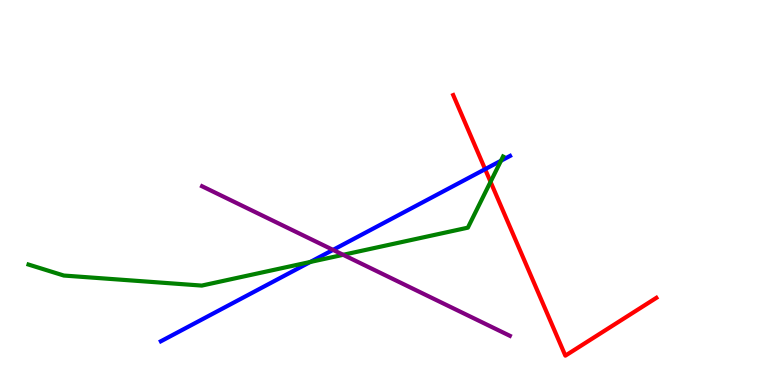[{'lines': ['blue', 'red'], 'intersections': [{'x': 6.26, 'y': 5.61}]}, {'lines': ['green', 'red'], 'intersections': [{'x': 6.33, 'y': 5.28}]}, {'lines': ['purple', 'red'], 'intersections': []}, {'lines': ['blue', 'green'], 'intersections': [{'x': 4.0, 'y': 3.2}, {'x': 6.46, 'y': 5.82}]}, {'lines': ['blue', 'purple'], 'intersections': [{'x': 4.3, 'y': 3.51}]}, {'lines': ['green', 'purple'], 'intersections': [{'x': 4.43, 'y': 3.38}]}]